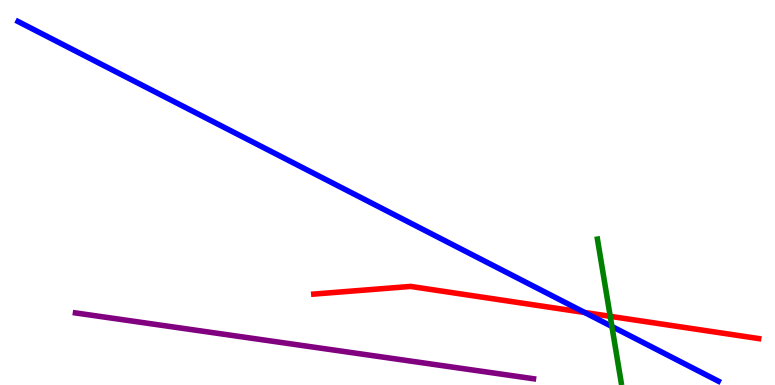[{'lines': ['blue', 'red'], 'intersections': [{'x': 7.54, 'y': 1.88}]}, {'lines': ['green', 'red'], 'intersections': [{'x': 7.87, 'y': 1.78}]}, {'lines': ['purple', 'red'], 'intersections': []}, {'lines': ['blue', 'green'], 'intersections': [{'x': 7.9, 'y': 1.52}]}, {'lines': ['blue', 'purple'], 'intersections': []}, {'lines': ['green', 'purple'], 'intersections': []}]